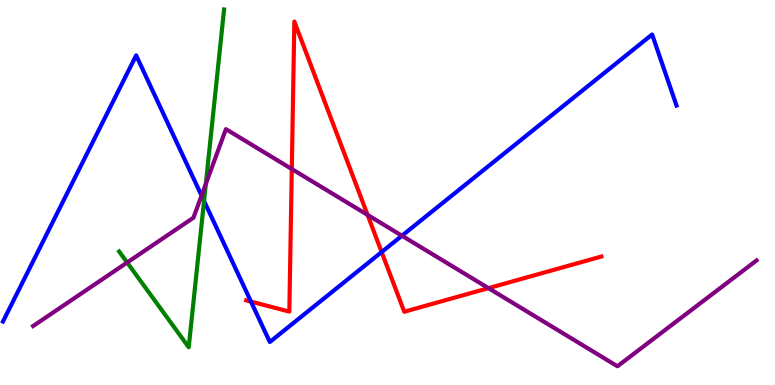[{'lines': ['blue', 'red'], 'intersections': [{'x': 3.24, 'y': 2.17}, {'x': 4.92, 'y': 3.45}]}, {'lines': ['green', 'red'], 'intersections': []}, {'lines': ['purple', 'red'], 'intersections': [{'x': 3.77, 'y': 5.61}, {'x': 4.74, 'y': 4.42}, {'x': 6.3, 'y': 2.52}]}, {'lines': ['blue', 'green'], 'intersections': [{'x': 2.63, 'y': 4.78}]}, {'lines': ['blue', 'purple'], 'intersections': [{'x': 2.6, 'y': 4.92}, {'x': 5.19, 'y': 3.88}]}, {'lines': ['green', 'purple'], 'intersections': [{'x': 1.64, 'y': 3.18}, {'x': 2.66, 'y': 5.22}]}]